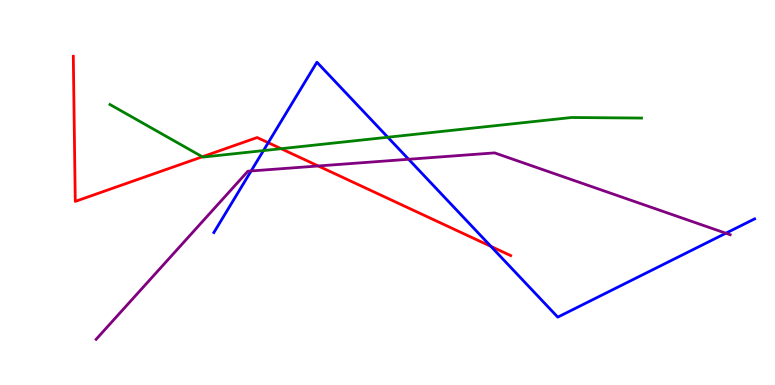[{'lines': ['blue', 'red'], 'intersections': [{'x': 3.46, 'y': 6.29}, {'x': 6.33, 'y': 3.6}]}, {'lines': ['green', 'red'], 'intersections': [{'x': 2.61, 'y': 5.93}, {'x': 3.63, 'y': 6.14}]}, {'lines': ['purple', 'red'], 'intersections': [{'x': 4.11, 'y': 5.69}]}, {'lines': ['blue', 'green'], 'intersections': [{'x': 3.4, 'y': 6.09}, {'x': 5.0, 'y': 6.44}]}, {'lines': ['blue', 'purple'], 'intersections': [{'x': 3.24, 'y': 5.56}, {'x': 5.27, 'y': 5.86}, {'x': 9.37, 'y': 3.94}]}, {'lines': ['green', 'purple'], 'intersections': []}]